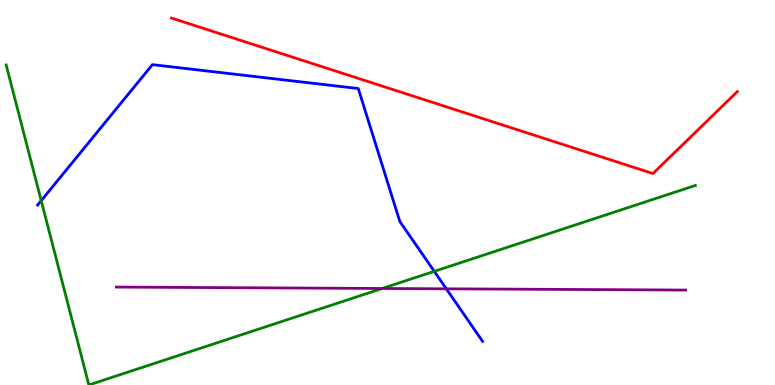[{'lines': ['blue', 'red'], 'intersections': []}, {'lines': ['green', 'red'], 'intersections': []}, {'lines': ['purple', 'red'], 'intersections': []}, {'lines': ['blue', 'green'], 'intersections': [{'x': 0.532, 'y': 4.79}, {'x': 5.6, 'y': 2.95}]}, {'lines': ['blue', 'purple'], 'intersections': [{'x': 5.76, 'y': 2.5}]}, {'lines': ['green', 'purple'], 'intersections': [{'x': 4.93, 'y': 2.51}]}]